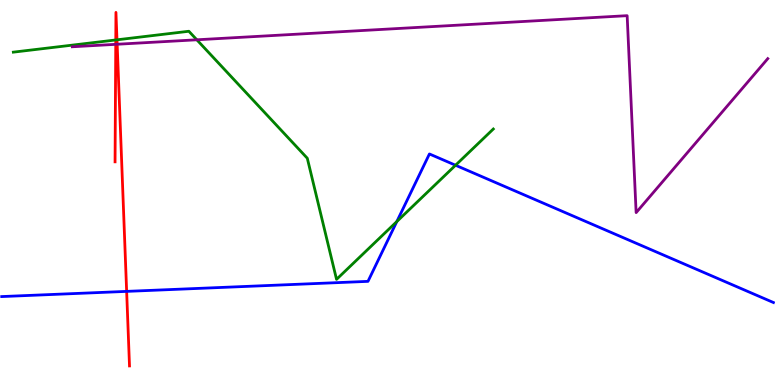[{'lines': ['blue', 'red'], 'intersections': [{'x': 1.63, 'y': 2.43}]}, {'lines': ['green', 'red'], 'intersections': [{'x': 1.49, 'y': 8.96}, {'x': 1.51, 'y': 8.97}]}, {'lines': ['purple', 'red'], 'intersections': [{'x': 1.49, 'y': 8.85}, {'x': 1.51, 'y': 8.85}]}, {'lines': ['blue', 'green'], 'intersections': [{'x': 5.12, 'y': 4.25}, {'x': 5.88, 'y': 5.71}]}, {'lines': ['blue', 'purple'], 'intersections': []}, {'lines': ['green', 'purple'], 'intersections': [{'x': 2.54, 'y': 8.97}]}]